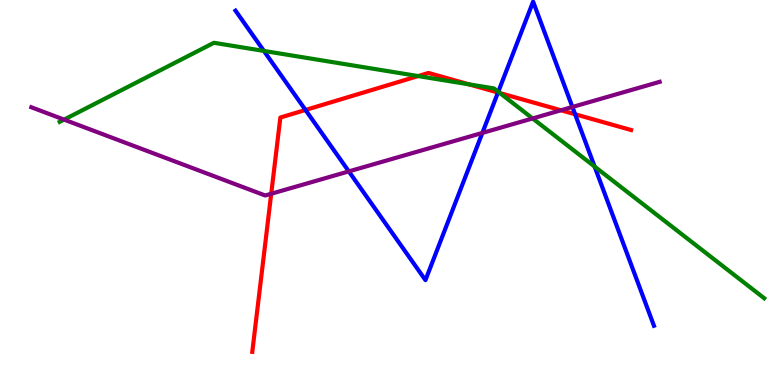[{'lines': ['blue', 'red'], 'intersections': [{'x': 3.94, 'y': 7.14}, {'x': 6.43, 'y': 7.6}, {'x': 7.42, 'y': 7.03}]}, {'lines': ['green', 'red'], 'intersections': [{'x': 5.4, 'y': 8.02}, {'x': 6.05, 'y': 7.81}, {'x': 6.45, 'y': 7.58}]}, {'lines': ['purple', 'red'], 'intersections': [{'x': 3.5, 'y': 4.97}, {'x': 7.24, 'y': 7.14}]}, {'lines': ['blue', 'green'], 'intersections': [{'x': 3.41, 'y': 8.68}, {'x': 6.43, 'y': 7.62}, {'x': 7.67, 'y': 5.67}]}, {'lines': ['blue', 'purple'], 'intersections': [{'x': 4.5, 'y': 5.55}, {'x': 6.22, 'y': 6.55}, {'x': 7.39, 'y': 7.22}]}, {'lines': ['green', 'purple'], 'intersections': [{'x': 0.827, 'y': 6.89}, {'x': 6.87, 'y': 6.92}]}]